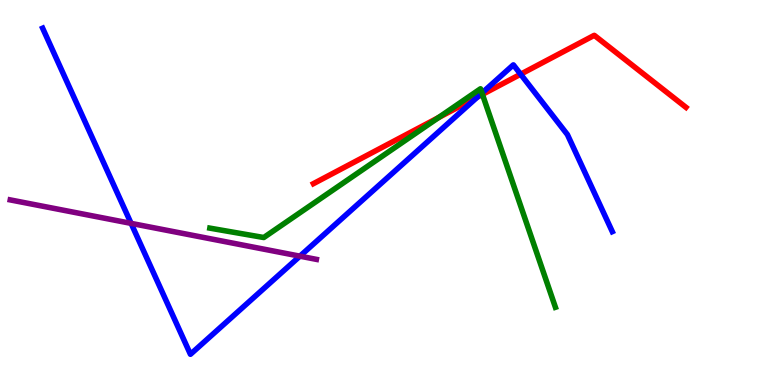[{'lines': ['blue', 'red'], 'intersections': [{'x': 6.16, 'y': 7.48}, {'x': 6.72, 'y': 8.07}]}, {'lines': ['green', 'red'], 'intersections': [{'x': 5.66, 'y': 6.95}, {'x': 6.22, 'y': 7.55}]}, {'lines': ['purple', 'red'], 'intersections': []}, {'lines': ['blue', 'green'], 'intersections': [{'x': 6.22, 'y': 7.58}]}, {'lines': ['blue', 'purple'], 'intersections': [{'x': 1.69, 'y': 4.2}, {'x': 3.87, 'y': 3.35}]}, {'lines': ['green', 'purple'], 'intersections': []}]